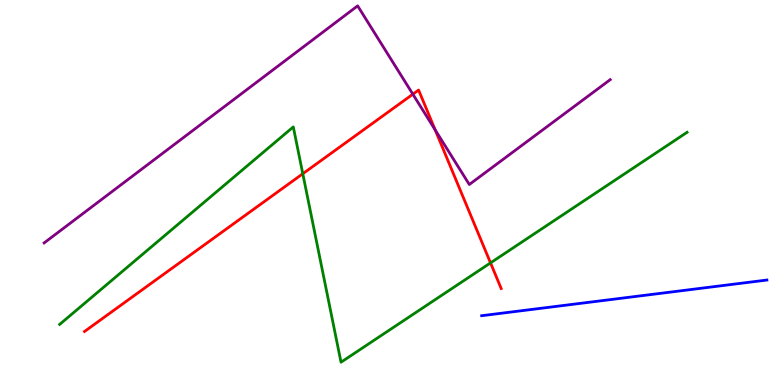[{'lines': ['blue', 'red'], 'intersections': []}, {'lines': ['green', 'red'], 'intersections': [{'x': 3.91, 'y': 5.49}, {'x': 6.33, 'y': 3.17}]}, {'lines': ['purple', 'red'], 'intersections': [{'x': 5.33, 'y': 7.55}, {'x': 5.62, 'y': 6.63}]}, {'lines': ['blue', 'green'], 'intersections': []}, {'lines': ['blue', 'purple'], 'intersections': []}, {'lines': ['green', 'purple'], 'intersections': []}]